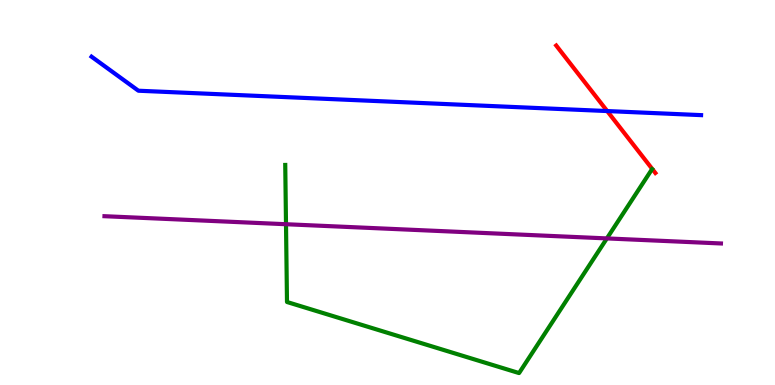[{'lines': ['blue', 'red'], 'intersections': [{'x': 7.83, 'y': 7.12}]}, {'lines': ['green', 'red'], 'intersections': []}, {'lines': ['purple', 'red'], 'intersections': []}, {'lines': ['blue', 'green'], 'intersections': []}, {'lines': ['blue', 'purple'], 'intersections': []}, {'lines': ['green', 'purple'], 'intersections': [{'x': 3.69, 'y': 4.18}, {'x': 7.83, 'y': 3.81}]}]